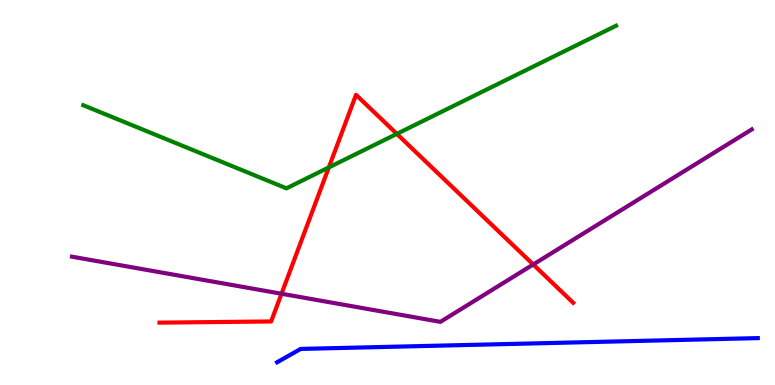[{'lines': ['blue', 'red'], 'intersections': []}, {'lines': ['green', 'red'], 'intersections': [{'x': 4.24, 'y': 5.65}, {'x': 5.12, 'y': 6.52}]}, {'lines': ['purple', 'red'], 'intersections': [{'x': 3.63, 'y': 2.37}, {'x': 6.88, 'y': 3.13}]}, {'lines': ['blue', 'green'], 'intersections': []}, {'lines': ['blue', 'purple'], 'intersections': []}, {'lines': ['green', 'purple'], 'intersections': []}]